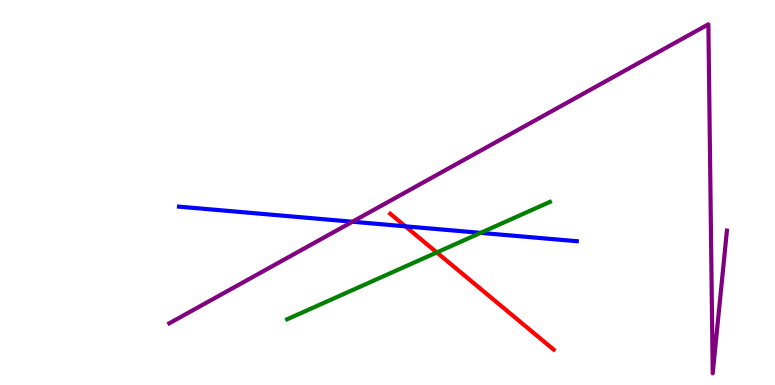[{'lines': ['blue', 'red'], 'intersections': [{'x': 5.23, 'y': 4.12}]}, {'lines': ['green', 'red'], 'intersections': [{'x': 5.64, 'y': 3.44}]}, {'lines': ['purple', 'red'], 'intersections': []}, {'lines': ['blue', 'green'], 'intersections': [{'x': 6.2, 'y': 3.95}]}, {'lines': ['blue', 'purple'], 'intersections': [{'x': 4.55, 'y': 4.24}]}, {'lines': ['green', 'purple'], 'intersections': []}]